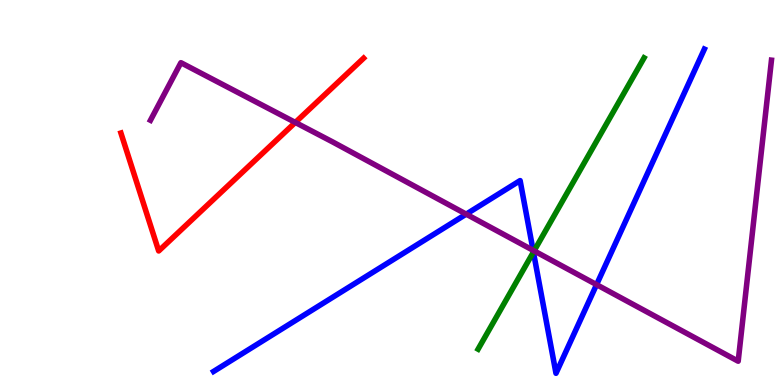[{'lines': ['blue', 'red'], 'intersections': []}, {'lines': ['green', 'red'], 'intersections': []}, {'lines': ['purple', 'red'], 'intersections': [{'x': 3.81, 'y': 6.82}]}, {'lines': ['blue', 'green'], 'intersections': [{'x': 6.88, 'y': 3.45}]}, {'lines': ['blue', 'purple'], 'intersections': [{'x': 6.02, 'y': 4.44}, {'x': 6.88, 'y': 3.5}, {'x': 7.7, 'y': 2.61}]}, {'lines': ['green', 'purple'], 'intersections': [{'x': 6.89, 'y': 3.48}]}]